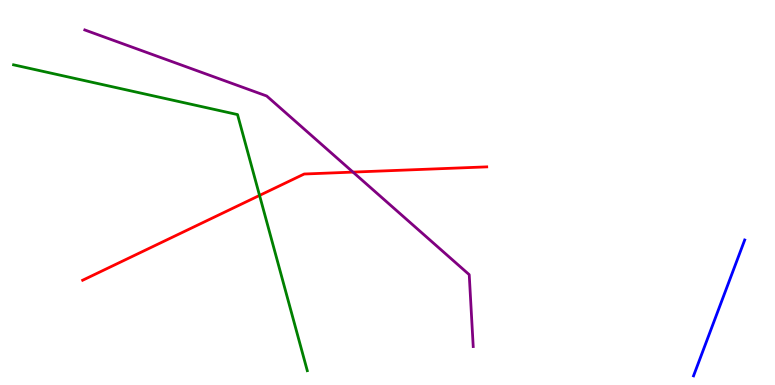[{'lines': ['blue', 'red'], 'intersections': []}, {'lines': ['green', 'red'], 'intersections': [{'x': 3.35, 'y': 4.92}]}, {'lines': ['purple', 'red'], 'intersections': [{'x': 4.55, 'y': 5.53}]}, {'lines': ['blue', 'green'], 'intersections': []}, {'lines': ['blue', 'purple'], 'intersections': []}, {'lines': ['green', 'purple'], 'intersections': []}]